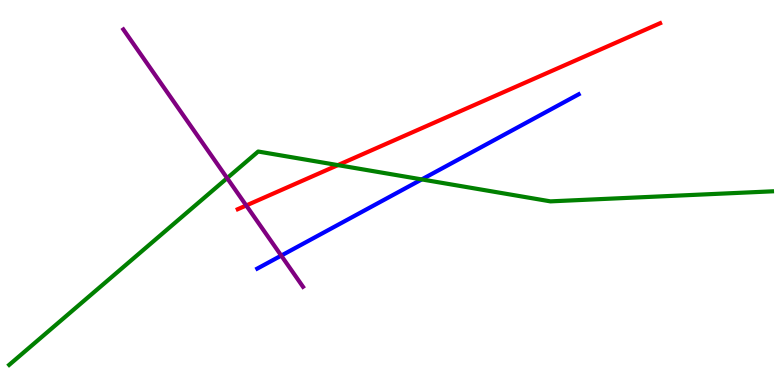[{'lines': ['blue', 'red'], 'intersections': []}, {'lines': ['green', 'red'], 'intersections': [{'x': 4.36, 'y': 5.71}]}, {'lines': ['purple', 'red'], 'intersections': [{'x': 3.18, 'y': 4.66}]}, {'lines': ['blue', 'green'], 'intersections': [{'x': 5.44, 'y': 5.34}]}, {'lines': ['blue', 'purple'], 'intersections': [{'x': 3.63, 'y': 3.36}]}, {'lines': ['green', 'purple'], 'intersections': [{'x': 2.93, 'y': 5.37}]}]